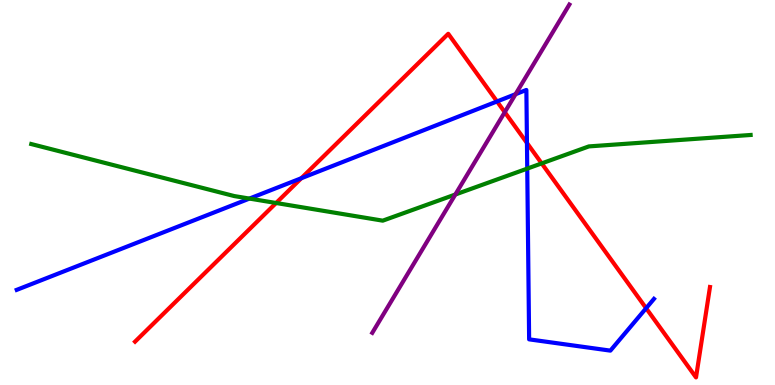[{'lines': ['blue', 'red'], 'intersections': [{'x': 3.89, 'y': 5.37}, {'x': 6.41, 'y': 7.36}, {'x': 6.8, 'y': 6.29}, {'x': 8.34, 'y': 1.99}]}, {'lines': ['green', 'red'], 'intersections': [{'x': 3.56, 'y': 4.73}, {'x': 6.99, 'y': 5.76}]}, {'lines': ['purple', 'red'], 'intersections': [{'x': 6.51, 'y': 7.09}]}, {'lines': ['blue', 'green'], 'intersections': [{'x': 3.22, 'y': 4.84}, {'x': 6.8, 'y': 5.62}]}, {'lines': ['blue', 'purple'], 'intersections': [{'x': 6.65, 'y': 7.55}]}, {'lines': ['green', 'purple'], 'intersections': [{'x': 5.88, 'y': 4.95}]}]